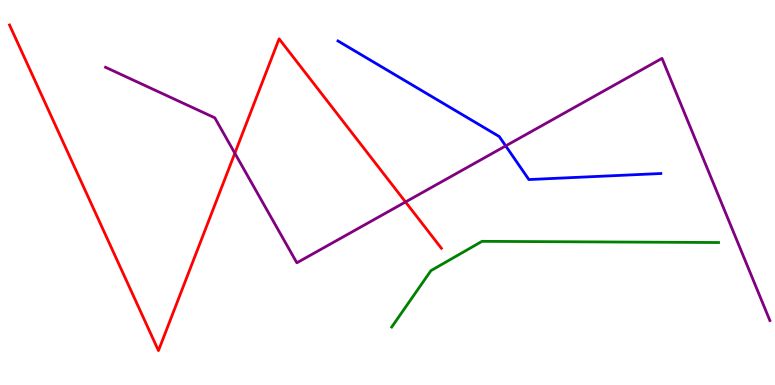[{'lines': ['blue', 'red'], 'intersections': []}, {'lines': ['green', 'red'], 'intersections': []}, {'lines': ['purple', 'red'], 'intersections': [{'x': 3.03, 'y': 6.02}, {'x': 5.23, 'y': 4.75}]}, {'lines': ['blue', 'green'], 'intersections': []}, {'lines': ['blue', 'purple'], 'intersections': [{'x': 6.53, 'y': 6.21}]}, {'lines': ['green', 'purple'], 'intersections': []}]